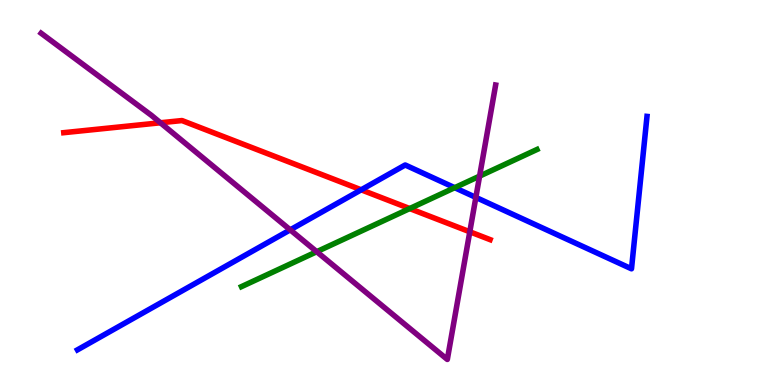[{'lines': ['blue', 'red'], 'intersections': [{'x': 4.66, 'y': 5.07}]}, {'lines': ['green', 'red'], 'intersections': [{'x': 5.29, 'y': 4.58}]}, {'lines': ['purple', 'red'], 'intersections': [{'x': 2.07, 'y': 6.81}, {'x': 6.06, 'y': 3.98}]}, {'lines': ['blue', 'green'], 'intersections': [{'x': 5.87, 'y': 5.12}]}, {'lines': ['blue', 'purple'], 'intersections': [{'x': 3.74, 'y': 4.03}, {'x': 6.14, 'y': 4.87}]}, {'lines': ['green', 'purple'], 'intersections': [{'x': 4.09, 'y': 3.46}, {'x': 6.19, 'y': 5.43}]}]